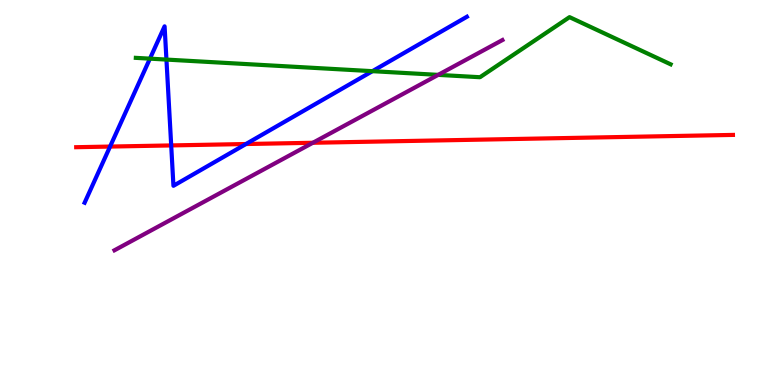[{'lines': ['blue', 'red'], 'intersections': [{'x': 1.42, 'y': 6.19}, {'x': 2.21, 'y': 6.22}, {'x': 3.17, 'y': 6.26}]}, {'lines': ['green', 'red'], 'intersections': []}, {'lines': ['purple', 'red'], 'intersections': [{'x': 4.04, 'y': 6.29}]}, {'lines': ['blue', 'green'], 'intersections': [{'x': 1.93, 'y': 8.48}, {'x': 2.15, 'y': 8.45}, {'x': 4.81, 'y': 8.15}]}, {'lines': ['blue', 'purple'], 'intersections': []}, {'lines': ['green', 'purple'], 'intersections': [{'x': 5.65, 'y': 8.06}]}]